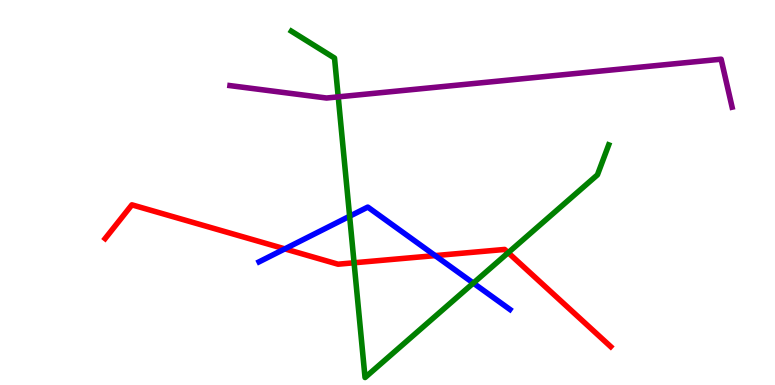[{'lines': ['blue', 'red'], 'intersections': [{'x': 3.68, 'y': 3.54}, {'x': 5.61, 'y': 3.36}]}, {'lines': ['green', 'red'], 'intersections': [{'x': 4.57, 'y': 3.17}, {'x': 6.56, 'y': 3.44}]}, {'lines': ['purple', 'red'], 'intersections': []}, {'lines': ['blue', 'green'], 'intersections': [{'x': 4.51, 'y': 4.38}, {'x': 6.11, 'y': 2.65}]}, {'lines': ['blue', 'purple'], 'intersections': []}, {'lines': ['green', 'purple'], 'intersections': [{'x': 4.36, 'y': 7.48}]}]